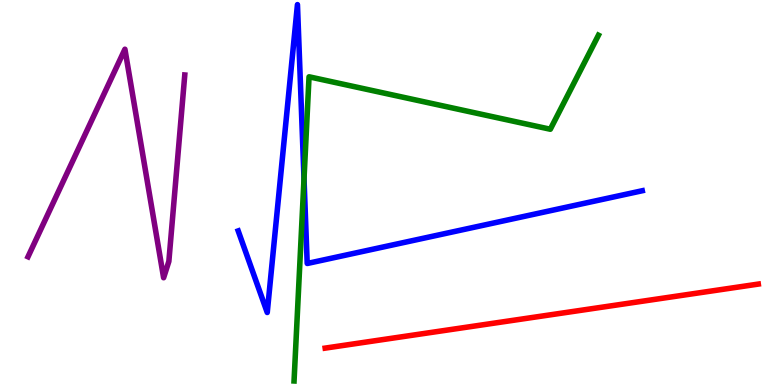[{'lines': ['blue', 'red'], 'intersections': []}, {'lines': ['green', 'red'], 'intersections': []}, {'lines': ['purple', 'red'], 'intersections': []}, {'lines': ['blue', 'green'], 'intersections': [{'x': 3.92, 'y': 5.36}]}, {'lines': ['blue', 'purple'], 'intersections': []}, {'lines': ['green', 'purple'], 'intersections': []}]